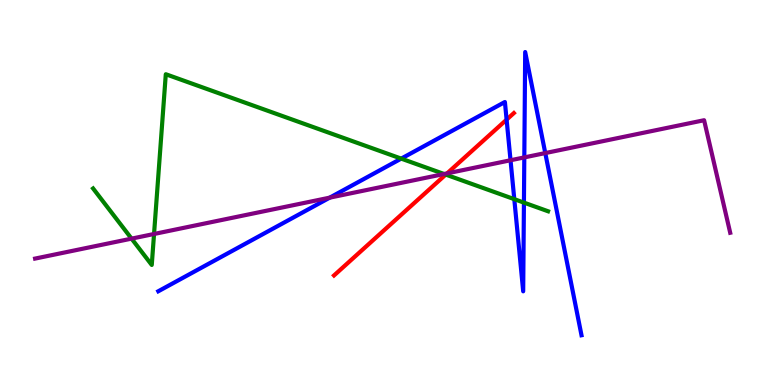[{'lines': ['blue', 'red'], 'intersections': [{'x': 6.54, 'y': 6.89}]}, {'lines': ['green', 'red'], 'intersections': [{'x': 5.75, 'y': 5.47}]}, {'lines': ['purple', 'red'], 'intersections': [{'x': 5.77, 'y': 5.5}]}, {'lines': ['blue', 'green'], 'intersections': [{'x': 5.18, 'y': 5.88}, {'x': 6.64, 'y': 4.83}, {'x': 6.76, 'y': 4.74}]}, {'lines': ['blue', 'purple'], 'intersections': [{'x': 4.25, 'y': 4.87}, {'x': 6.59, 'y': 5.84}, {'x': 6.77, 'y': 5.91}, {'x': 7.04, 'y': 6.02}]}, {'lines': ['green', 'purple'], 'intersections': [{'x': 1.7, 'y': 3.8}, {'x': 1.99, 'y': 3.92}, {'x': 5.73, 'y': 5.48}]}]